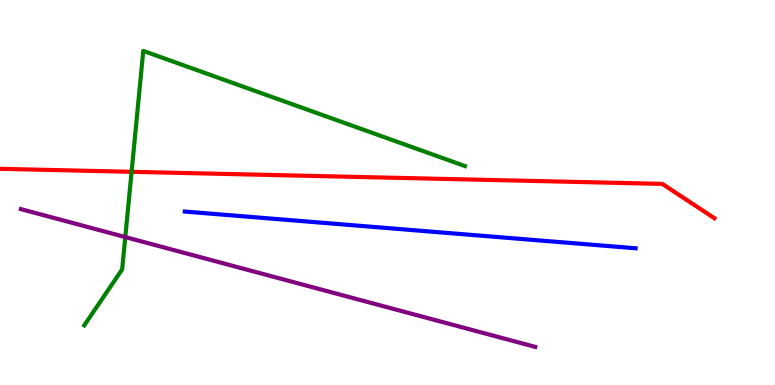[{'lines': ['blue', 'red'], 'intersections': []}, {'lines': ['green', 'red'], 'intersections': [{'x': 1.7, 'y': 5.54}]}, {'lines': ['purple', 'red'], 'intersections': []}, {'lines': ['blue', 'green'], 'intersections': []}, {'lines': ['blue', 'purple'], 'intersections': []}, {'lines': ['green', 'purple'], 'intersections': [{'x': 1.62, 'y': 3.84}]}]